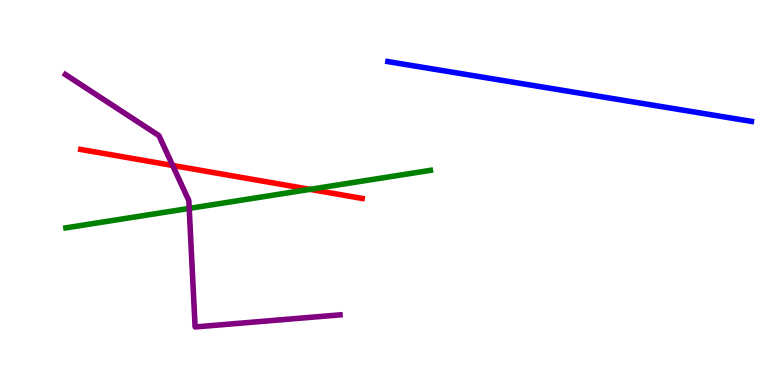[{'lines': ['blue', 'red'], 'intersections': []}, {'lines': ['green', 'red'], 'intersections': [{'x': 4.0, 'y': 5.08}]}, {'lines': ['purple', 'red'], 'intersections': [{'x': 2.23, 'y': 5.7}]}, {'lines': ['blue', 'green'], 'intersections': []}, {'lines': ['blue', 'purple'], 'intersections': []}, {'lines': ['green', 'purple'], 'intersections': [{'x': 2.44, 'y': 4.59}]}]